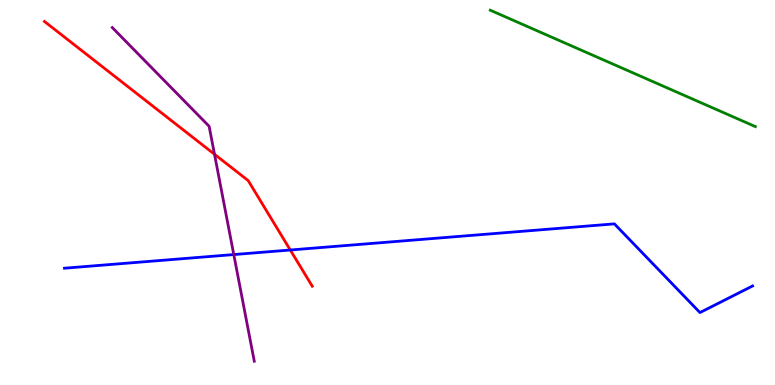[{'lines': ['blue', 'red'], 'intersections': [{'x': 3.75, 'y': 3.51}]}, {'lines': ['green', 'red'], 'intersections': []}, {'lines': ['purple', 'red'], 'intersections': [{'x': 2.77, 'y': 5.99}]}, {'lines': ['blue', 'green'], 'intersections': []}, {'lines': ['blue', 'purple'], 'intersections': [{'x': 3.02, 'y': 3.39}]}, {'lines': ['green', 'purple'], 'intersections': []}]